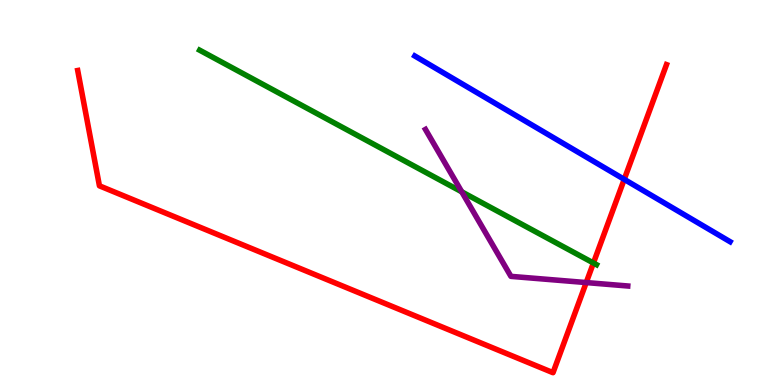[{'lines': ['blue', 'red'], 'intersections': [{'x': 8.05, 'y': 5.34}]}, {'lines': ['green', 'red'], 'intersections': [{'x': 7.66, 'y': 3.17}]}, {'lines': ['purple', 'red'], 'intersections': [{'x': 7.56, 'y': 2.66}]}, {'lines': ['blue', 'green'], 'intersections': []}, {'lines': ['blue', 'purple'], 'intersections': []}, {'lines': ['green', 'purple'], 'intersections': [{'x': 5.96, 'y': 5.02}]}]